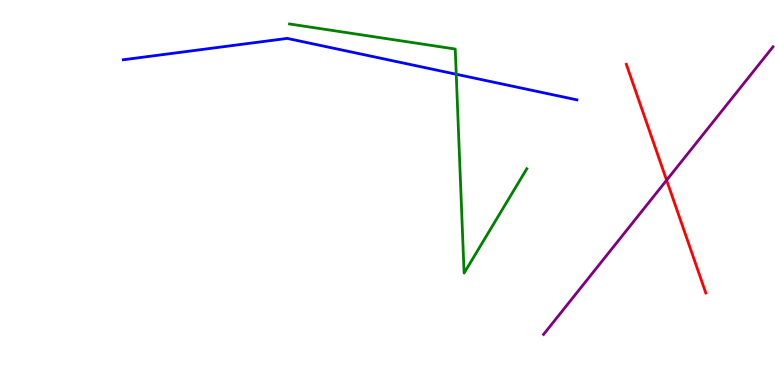[{'lines': ['blue', 'red'], 'intersections': []}, {'lines': ['green', 'red'], 'intersections': []}, {'lines': ['purple', 'red'], 'intersections': [{'x': 8.6, 'y': 5.32}]}, {'lines': ['blue', 'green'], 'intersections': [{'x': 5.89, 'y': 8.07}]}, {'lines': ['blue', 'purple'], 'intersections': []}, {'lines': ['green', 'purple'], 'intersections': []}]